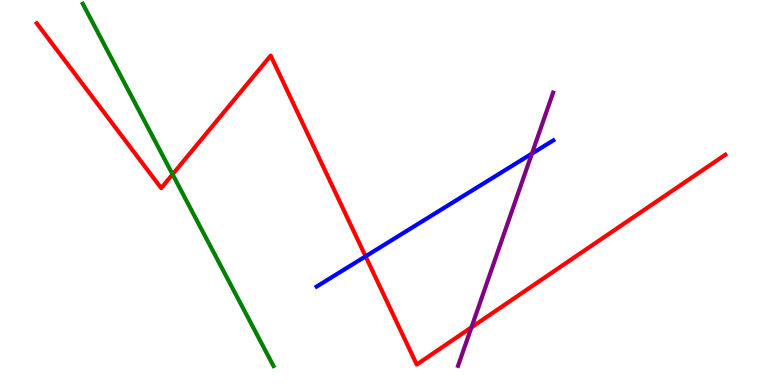[{'lines': ['blue', 'red'], 'intersections': [{'x': 4.72, 'y': 3.34}]}, {'lines': ['green', 'red'], 'intersections': [{'x': 2.23, 'y': 5.47}]}, {'lines': ['purple', 'red'], 'intersections': [{'x': 6.08, 'y': 1.5}]}, {'lines': ['blue', 'green'], 'intersections': []}, {'lines': ['blue', 'purple'], 'intersections': [{'x': 6.86, 'y': 6.01}]}, {'lines': ['green', 'purple'], 'intersections': []}]